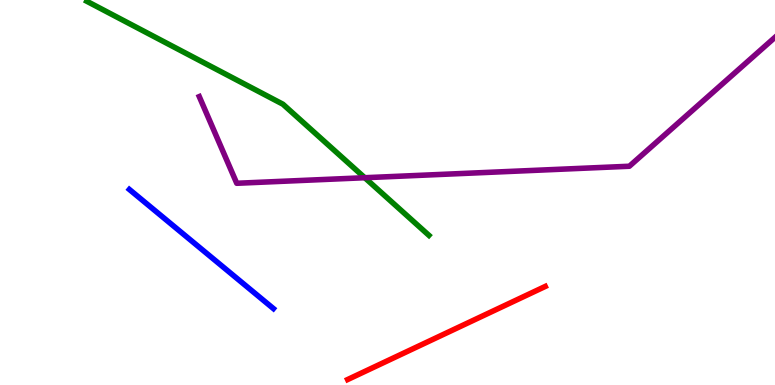[{'lines': ['blue', 'red'], 'intersections': []}, {'lines': ['green', 'red'], 'intersections': []}, {'lines': ['purple', 'red'], 'intersections': []}, {'lines': ['blue', 'green'], 'intersections': []}, {'lines': ['blue', 'purple'], 'intersections': []}, {'lines': ['green', 'purple'], 'intersections': [{'x': 4.71, 'y': 5.38}]}]